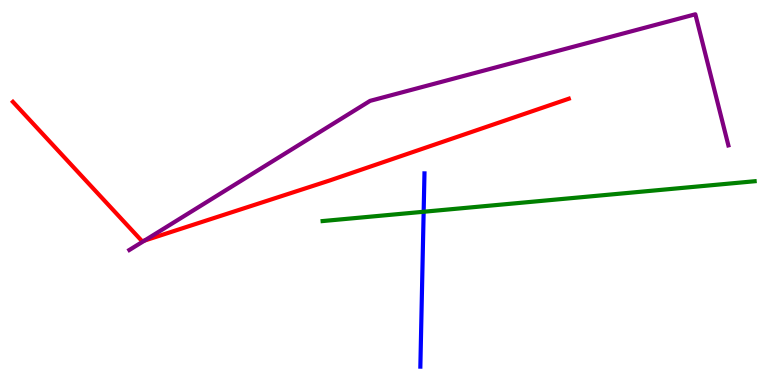[{'lines': ['blue', 'red'], 'intersections': []}, {'lines': ['green', 'red'], 'intersections': []}, {'lines': ['purple', 'red'], 'intersections': [{'x': 1.86, 'y': 3.75}]}, {'lines': ['blue', 'green'], 'intersections': [{'x': 5.47, 'y': 4.5}]}, {'lines': ['blue', 'purple'], 'intersections': []}, {'lines': ['green', 'purple'], 'intersections': []}]